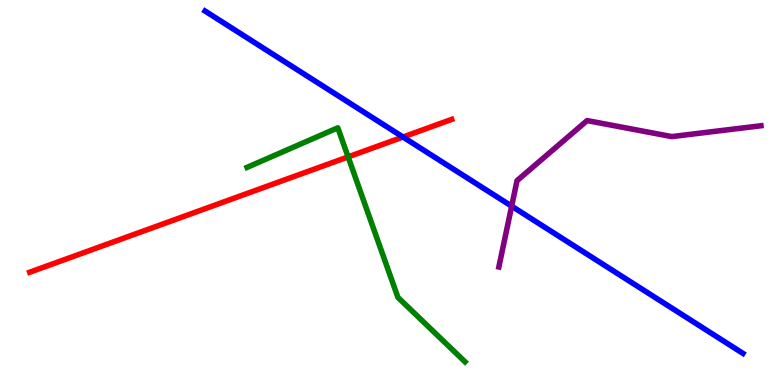[{'lines': ['blue', 'red'], 'intersections': [{'x': 5.2, 'y': 6.44}]}, {'lines': ['green', 'red'], 'intersections': [{'x': 4.49, 'y': 5.92}]}, {'lines': ['purple', 'red'], 'intersections': []}, {'lines': ['blue', 'green'], 'intersections': []}, {'lines': ['blue', 'purple'], 'intersections': [{'x': 6.6, 'y': 4.64}]}, {'lines': ['green', 'purple'], 'intersections': []}]